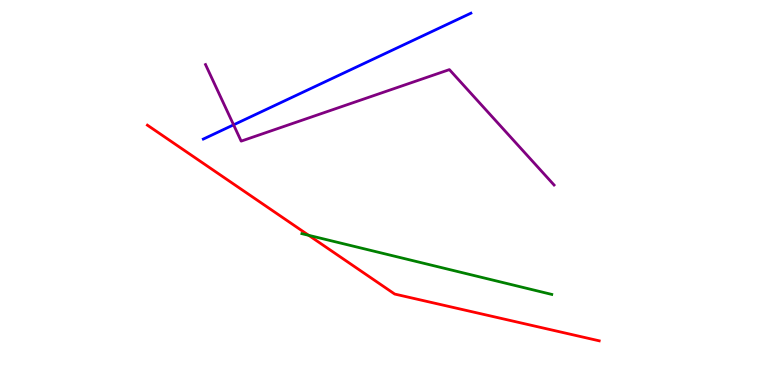[{'lines': ['blue', 'red'], 'intersections': []}, {'lines': ['green', 'red'], 'intersections': [{'x': 3.98, 'y': 3.89}]}, {'lines': ['purple', 'red'], 'intersections': []}, {'lines': ['blue', 'green'], 'intersections': []}, {'lines': ['blue', 'purple'], 'intersections': [{'x': 3.01, 'y': 6.76}]}, {'lines': ['green', 'purple'], 'intersections': []}]